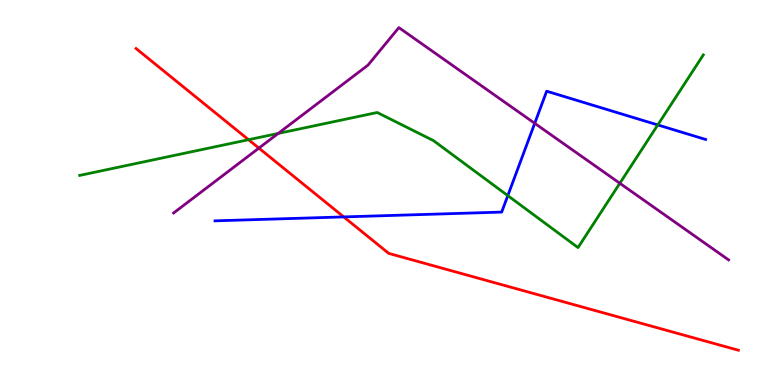[{'lines': ['blue', 'red'], 'intersections': [{'x': 4.44, 'y': 4.37}]}, {'lines': ['green', 'red'], 'intersections': [{'x': 3.21, 'y': 6.37}]}, {'lines': ['purple', 'red'], 'intersections': [{'x': 3.34, 'y': 6.15}]}, {'lines': ['blue', 'green'], 'intersections': [{'x': 6.55, 'y': 4.92}, {'x': 8.49, 'y': 6.76}]}, {'lines': ['blue', 'purple'], 'intersections': [{'x': 6.9, 'y': 6.8}]}, {'lines': ['green', 'purple'], 'intersections': [{'x': 3.59, 'y': 6.53}, {'x': 8.0, 'y': 5.24}]}]